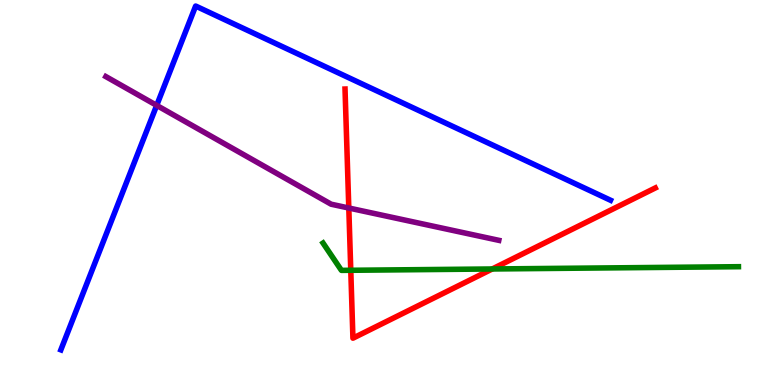[{'lines': ['blue', 'red'], 'intersections': []}, {'lines': ['green', 'red'], 'intersections': [{'x': 4.53, 'y': 2.98}, {'x': 6.35, 'y': 3.01}]}, {'lines': ['purple', 'red'], 'intersections': [{'x': 4.5, 'y': 4.6}]}, {'lines': ['blue', 'green'], 'intersections': []}, {'lines': ['blue', 'purple'], 'intersections': [{'x': 2.02, 'y': 7.26}]}, {'lines': ['green', 'purple'], 'intersections': []}]